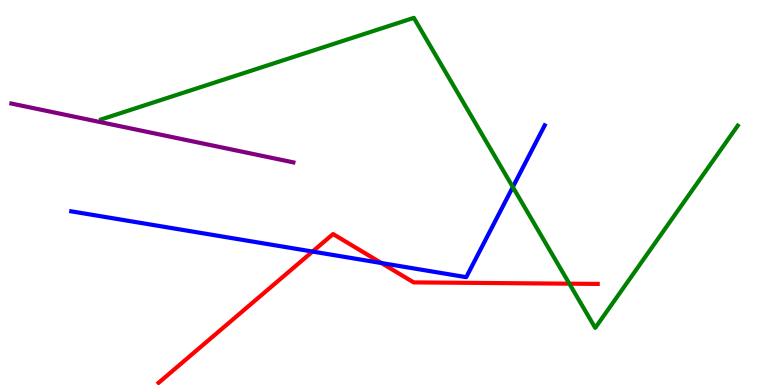[{'lines': ['blue', 'red'], 'intersections': [{'x': 4.03, 'y': 3.47}, {'x': 4.92, 'y': 3.17}]}, {'lines': ['green', 'red'], 'intersections': [{'x': 7.35, 'y': 2.63}]}, {'lines': ['purple', 'red'], 'intersections': []}, {'lines': ['blue', 'green'], 'intersections': [{'x': 6.62, 'y': 5.14}]}, {'lines': ['blue', 'purple'], 'intersections': []}, {'lines': ['green', 'purple'], 'intersections': []}]